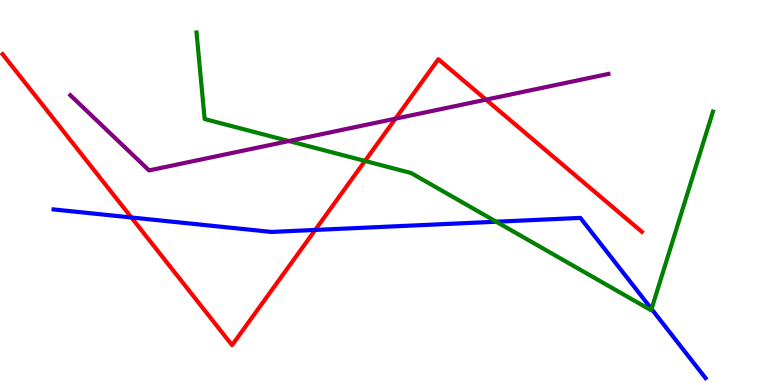[{'lines': ['blue', 'red'], 'intersections': [{'x': 1.7, 'y': 4.35}, {'x': 4.07, 'y': 4.03}]}, {'lines': ['green', 'red'], 'intersections': [{'x': 4.71, 'y': 5.82}]}, {'lines': ['purple', 'red'], 'intersections': [{'x': 5.1, 'y': 6.92}, {'x': 6.27, 'y': 7.41}]}, {'lines': ['blue', 'green'], 'intersections': [{'x': 6.4, 'y': 4.24}, {'x': 8.41, 'y': 1.98}]}, {'lines': ['blue', 'purple'], 'intersections': []}, {'lines': ['green', 'purple'], 'intersections': [{'x': 3.73, 'y': 6.34}]}]